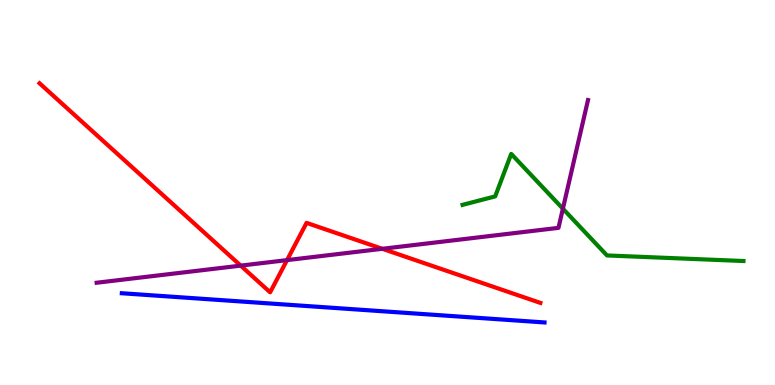[{'lines': ['blue', 'red'], 'intersections': []}, {'lines': ['green', 'red'], 'intersections': []}, {'lines': ['purple', 'red'], 'intersections': [{'x': 3.11, 'y': 3.1}, {'x': 3.7, 'y': 3.24}, {'x': 4.93, 'y': 3.54}]}, {'lines': ['blue', 'green'], 'intersections': []}, {'lines': ['blue', 'purple'], 'intersections': []}, {'lines': ['green', 'purple'], 'intersections': [{'x': 7.26, 'y': 4.58}]}]